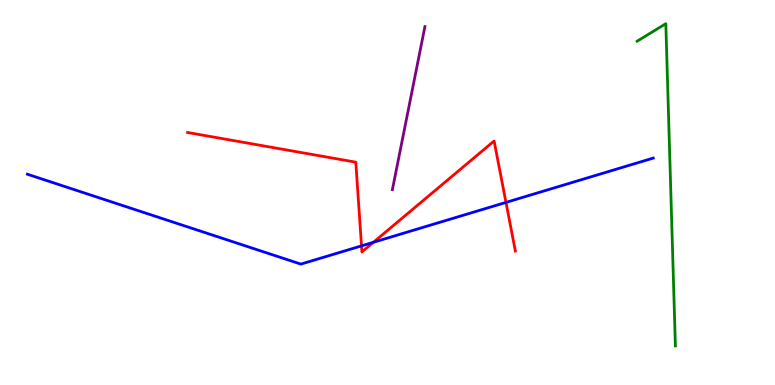[{'lines': ['blue', 'red'], 'intersections': [{'x': 4.66, 'y': 3.61}, {'x': 4.82, 'y': 3.71}, {'x': 6.53, 'y': 4.74}]}, {'lines': ['green', 'red'], 'intersections': []}, {'lines': ['purple', 'red'], 'intersections': []}, {'lines': ['blue', 'green'], 'intersections': []}, {'lines': ['blue', 'purple'], 'intersections': []}, {'lines': ['green', 'purple'], 'intersections': []}]